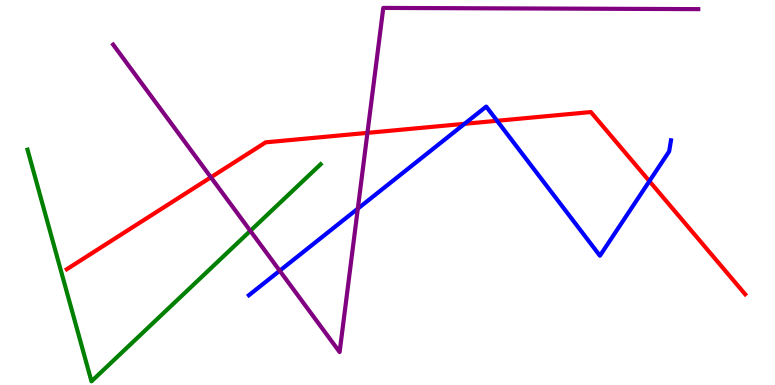[{'lines': ['blue', 'red'], 'intersections': [{'x': 5.99, 'y': 6.78}, {'x': 6.41, 'y': 6.86}, {'x': 8.38, 'y': 5.29}]}, {'lines': ['green', 'red'], 'intersections': []}, {'lines': ['purple', 'red'], 'intersections': [{'x': 2.72, 'y': 5.39}, {'x': 4.74, 'y': 6.55}]}, {'lines': ['blue', 'green'], 'intersections': []}, {'lines': ['blue', 'purple'], 'intersections': [{'x': 3.61, 'y': 2.97}, {'x': 4.62, 'y': 4.58}]}, {'lines': ['green', 'purple'], 'intersections': [{'x': 3.23, 'y': 4.0}]}]